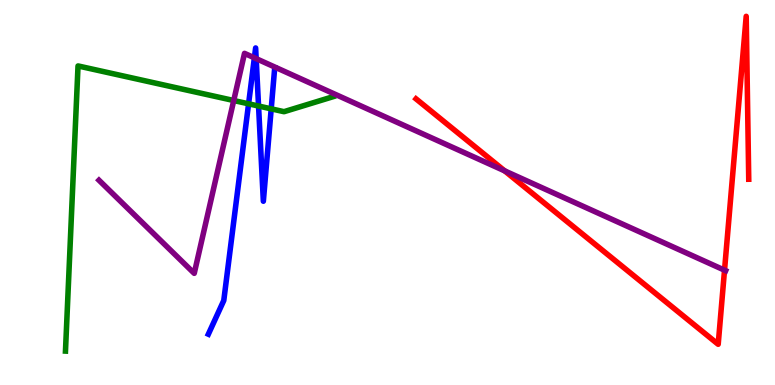[{'lines': ['blue', 'red'], 'intersections': []}, {'lines': ['green', 'red'], 'intersections': []}, {'lines': ['purple', 'red'], 'intersections': [{'x': 6.51, 'y': 5.56}, {'x': 9.35, 'y': 2.98}]}, {'lines': ['blue', 'green'], 'intersections': [{'x': 3.21, 'y': 7.3}, {'x': 3.34, 'y': 7.25}, {'x': 3.5, 'y': 7.17}]}, {'lines': ['blue', 'purple'], 'intersections': [{'x': 3.28, 'y': 8.5}, {'x': 3.31, 'y': 8.48}]}, {'lines': ['green', 'purple'], 'intersections': [{'x': 3.02, 'y': 7.39}]}]